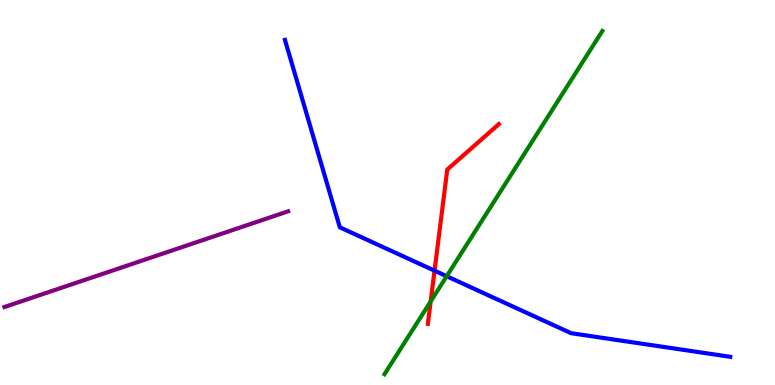[{'lines': ['blue', 'red'], 'intersections': [{'x': 5.61, 'y': 2.97}]}, {'lines': ['green', 'red'], 'intersections': [{'x': 5.56, 'y': 2.17}]}, {'lines': ['purple', 'red'], 'intersections': []}, {'lines': ['blue', 'green'], 'intersections': [{'x': 5.76, 'y': 2.83}]}, {'lines': ['blue', 'purple'], 'intersections': []}, {'lines': ['green', 'purple'], 'intersections': []}]